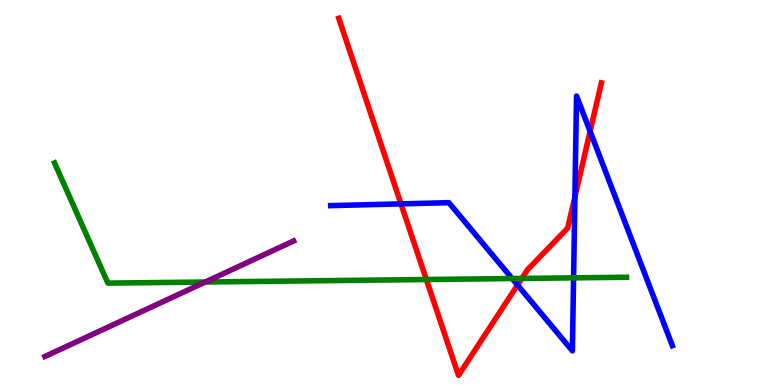[{'lines': ['blue', 'red'], 'intersections': [{'x': 5.17, 'y': 4.7}, {'x': 6.68, 'y': 2.6}, {'x': 7.42, 'y': 4.89}, {'x': 7.61, 'y': 6.59}]}, {'lines': ['green', 'red'], 'intersections': [{'x': 5.5, 'y': 2.74}, {'x': 6.73, 'y': 2.77}]}, {'lines': ['purple', 'red'], 'intersections': []}, {'lines': ['blue', 'green'], 'intersections': [{'x': 6.61, 'y': 2.77}, {'x': 7.4, 'y': 2.78}]}, {'lines': ['blue', 'purple'], 'intersections': []}, {'lines': ['green', 'purple'], 'intersections': [{'x': 2.65, 'y': 2.67}]}]